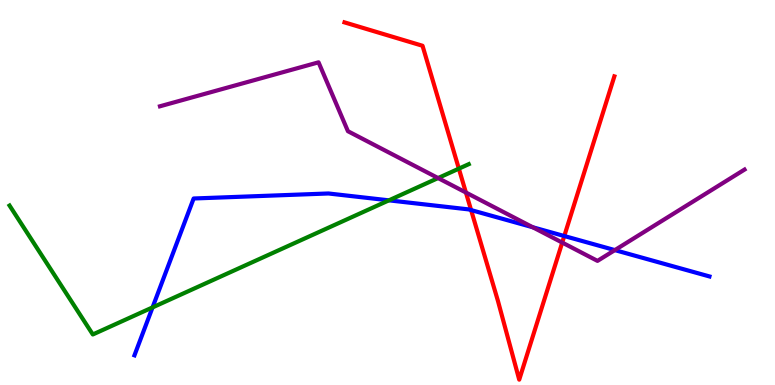[{'lines': ['blue', 'red'], 'intersections': [{'x': 6.08, 'y': 4.54}, {'x': 7.28, 'y': 3.87}]}, {'lines': ['green', 'red'], 'intersections': [{'x': 5.92, 'y': 5.62}]}, {'lines': ['purple', 'red'], 'intersections': [{'x': 6.01, 'y': 5.0}, {'x': 7.25, 'y': 3.7}]}, {'lines': ['blue', 'green'], 'intersections': [{'x': 1.97, 'y': 2.02}, {'x': 5.02, 'y': 4.8}]}, {'lines': ['blue', 'purple'], 'intersections': [{'x': 6.87, 'y': 4.1}, {'x': 7.93, 'y': 3.5}]}, {'lines': ['green', 'purple'], 'intersections': [{'x': 5.65, 'y': 5.38}]}]